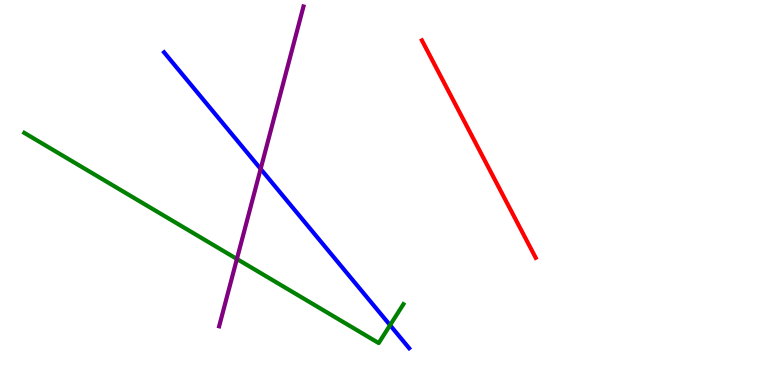[{'lines': ['blue', 'red'], 'intersections': []}, {'lines': ['green', 'red'], 'intersections': []}, {'lines': ['purple', 'red'], 'intersections': []}, {'lines': ['blue', 'green'], 'intersections': [{'x': 5.03, 'y': 1.55}]}, {'lines': ['blue', 'purple'], 'intersections': [{'x': 3.36, 'y': 5.61}]}, {'lines': ['green', 'purple'], 'intersections': [{'x': 3.06, 'y': 3.27}]}]